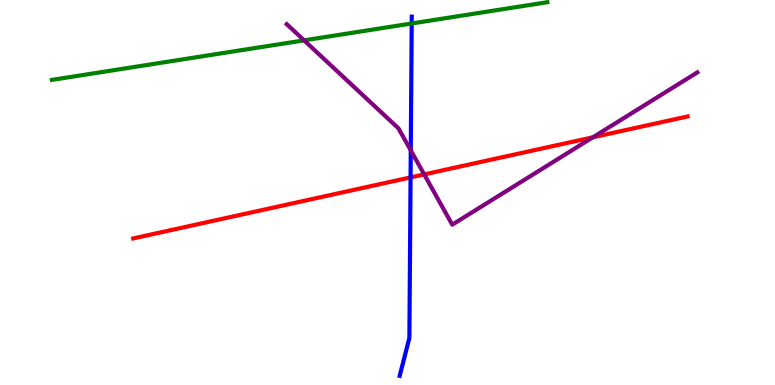[{'lines': ['blue', 'red'], 'intersections': [{'x': 5.3, 'y': 5.39}]}, {'lines': ['green', 'red'], 'intersections': []}, {'lines': ['purple', 'red'], 'intersections': [{'x': 5.47, 'y': 5.47}, {'x': 7.65, 'y': 6.43}]}, {'lines': ['blue', 'green'], 'intersections': [{'x': 5.31, 'y': 9.39}]}, {'lines': ['blue', 'purple'], 'intersections': [{'x': 5.3, 'y': 6.09}]}, {'lines': ['green', 'purple'], 'intersections': [{'x': 3.92, 'y': 8.95}]}]